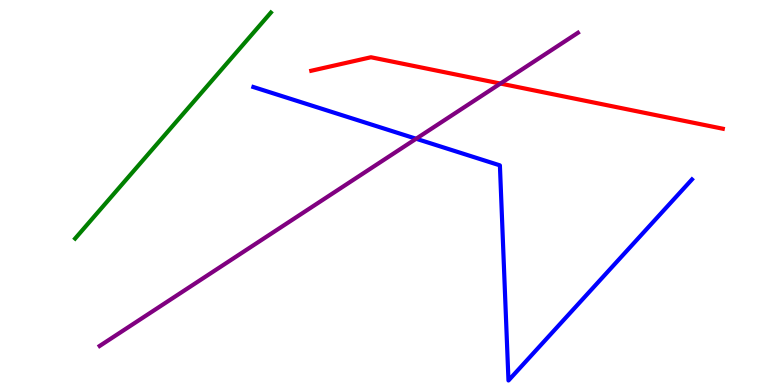[{'lines': ['blue', 'red'], 'intersections': []}, {'lines': ['green', 'red'], 'intersections': []}, {'lines': ['purple', 'red'], 'intersections': [{'x': 6.46, 'y': 7.83}]}, {'lines': ['blue', 'green'], 'intersections': []}, {'lines': ['blue', 'purple'], 'intersections': [{'x': 5.37, 'y': 6.4}]}, {'lines': ['green', 'purple'], 'intersections': []}]